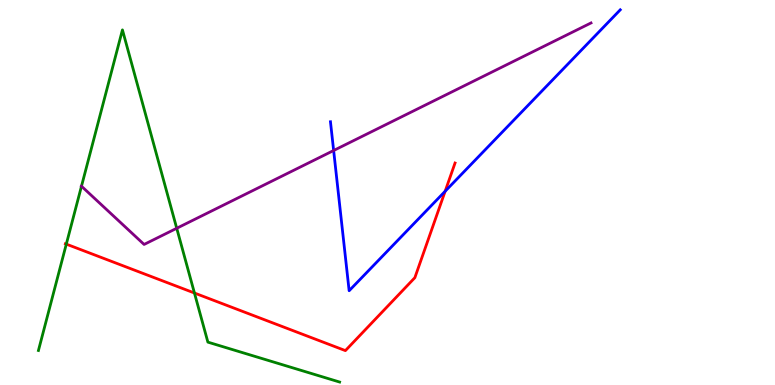[{'lines': ['blue', 'red'], 'intersections': [{'x': 5.74, 'y': 5.03}]}, {'lines': ['green', 'red'], 'intersections': [{'x': 0.856, 'y': 3.66}, {'x': 2.51, 'y': 2.39}]}, {'lines': ['purple', 'red'], 'intersections': []}, {'lines': ['blue', 'green'], 'intersections': []}, {'lines': ['blue', 'purple'], 'intersections': [{'x': 4.31, 'y': 6.09}]}, {'lines': ['green', 'purple'], 'intersections': [{'x': 1.05, 'y': 5.16}, {'x': 2.28, 'y': 4.07}]}]